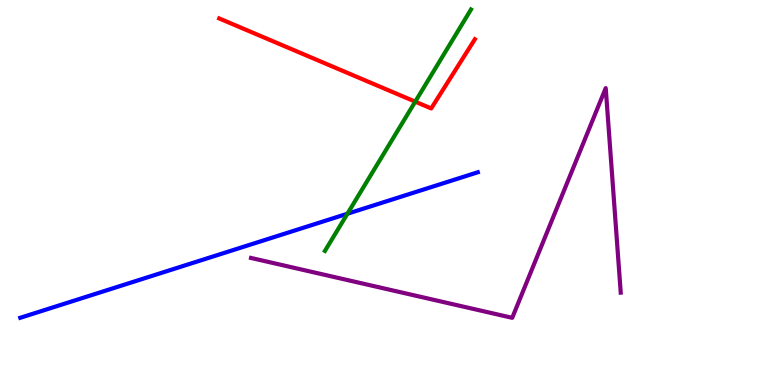[{'lines': ['blue', 'red'], 'intersections': []}, {'lines': ['green', 'red'], 'intersections': [{'x': 5.36, 'y': 7.36}]}, {'lines': ['purple', 'red'], 'intersections': []}, {'lines': ['blue', 'green'], 'intersections': [{'x': 4.48, 'y': 4.45}]}, {'lines': ['blue', 'purple'], 'intersections': []}, {'lines': ['green', 'purple'], 'intersections': []}]